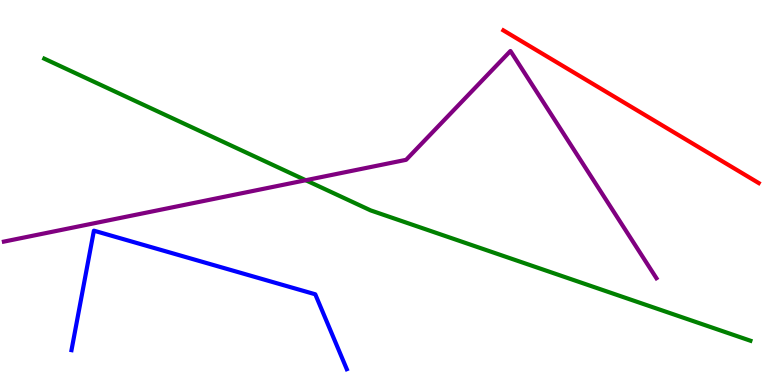[{'lines': ['blue', 'red'], 'intersections': []}, {'lines': ['green', 'red'], 'intersections': []}, {'lines': ['purple', 'red'], 'intersections': []}, {'lines': ['blue', 'green'], 'intersections': []}, {'lines': ['blue', 'purple'], 'intersections': []}, {'lines': ['green', 'purple'], 'intersections': [{'x': 3.95, 'y': 5.32}]}]